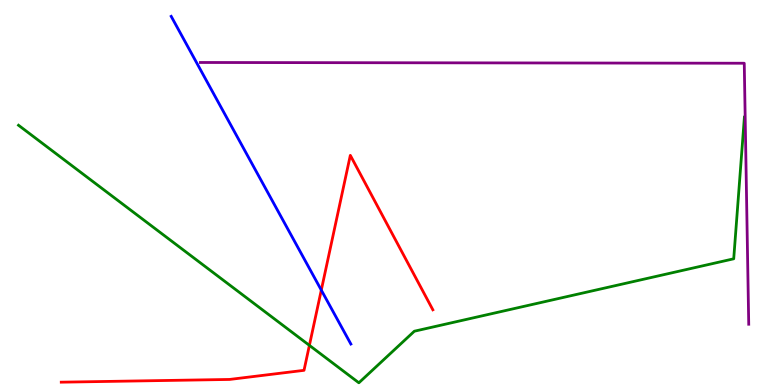[{'lines': ['blue', 'red'], 'intersections': [{'x': 4.15, 'y': 2.46}]}, {'lines': ['green', 'red'], 'intersections': [{'x': 3.99, 'y': 1.03}]}, {'lines': ['purple', 'red'], 'intersections': []}, {'lines': ['blue', 'green'], 'intersections': []}, {'lines': ['blue', 'purple'], 'intersections': []}, {'lines': ['green', 'purple'], 'intersections': []}]